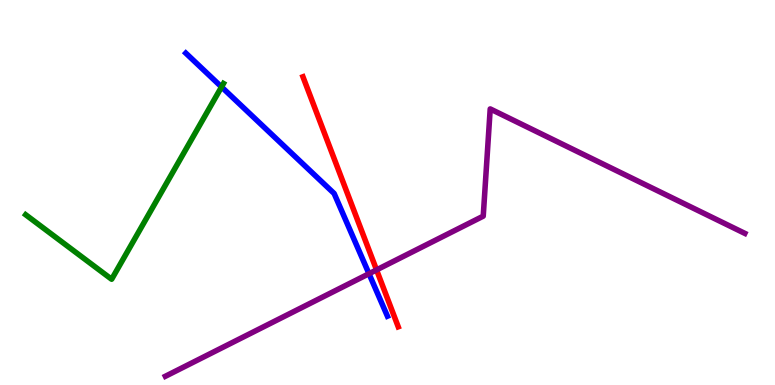[{'lines': ['blue', 'red'], 'intersections': []}, {'lines': ['green', 'red'], 'intersections': []}, {'lines': ['purple', 'red'], 'intersections': [{'x': 4.86, 'y': 2.99}]}, {'lines': ['blue', 'green'], 'intersections': [{'x': 2.86, 'y': 7.74}]}, {'lines': ['blue', 'purple'], 'intersections': [{'x': 4.76, 'y': 2.89}]}, {'lines': ['green', 'purple'], 'intersections': []}]